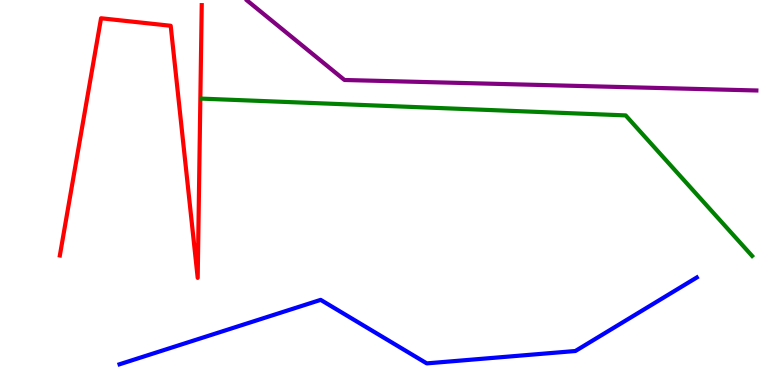[{'lines': ['blue', 'red'], 'intersections': []}, {'lines': ['green', 'red'], 'intersections': []}, {'lines': ['purple', 'red'], 'intersections': []}, {'lines': ['blue', 'green'], 'intersections': []}, {'lines': ['blue', 'purple'], 'intersections': []}, {'lines': ['green', 'purple'], 'intersections': []}]